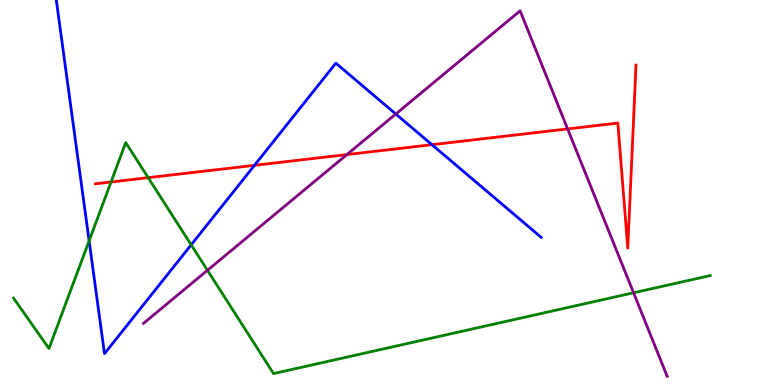[{'lines': ['blue', 'red'], 'intersections': [{'x': 3.28, 'y': 5.71}, {'x': 5.57, 'y': 6.24}]}, {'lines': ['green', 'red'], 'intersections': [{'x': 1.43, 'y': 5.27}, {'x': 1.91, 'y': 5.39}]}, {'lines': ['purple', 'red'], 'intersections': [{'x': 4.48, 'y': 5.99}, {'x': 7.32, 'y': 6.65}]}, {'lines': ['blue', 'green'], 'intersections': [{'x': 1.15, 'y': 3.74}, {'x': 2.47, 'y': 3.64}]}, {'lines': ['blue', 'purple'], 'intersections': [{'x': 5.11, 'y': 7.04}]}, {'lines': ['green', 'purple'], 'intersections': [{'x': 2.68, 'y': 2.98}, {'x': 8.18, 'y': 2.4}]}]